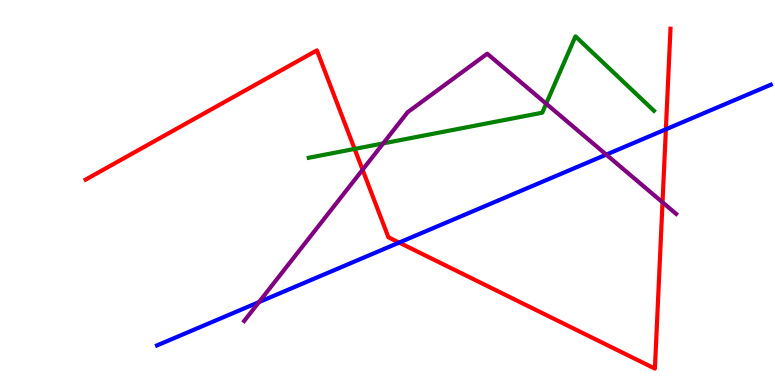[{'lines': ['blue', 'red'], 'intersections': [{'x': 5.15, 'y': 3.7}, {'x': 8.59, 'y': 6.64}]}, {'lines': ['green', 'red'], 'intersections': [{'x': 4.58, 'y': 6.13}]}, {'lines': ['purple', 'red'], 'intersections': [{'x': 4.68, 'y': 5.59}, {'x': 8.55, 'y': 4.74}]}, {'lines': ['blue', 'green'], 'intersections': []}, {'lines': ['blue', 'purple'], 'intersections': [{'x': 3.34, 'y': 2.15}, {'x': 7.82, 'y': 5.98}]}, {'lines': ['green', 'purple'], 'intersections': [{'x': 4.94, 'y': 6.28}, {'x': 7.05, 'y': 7.31}]}]